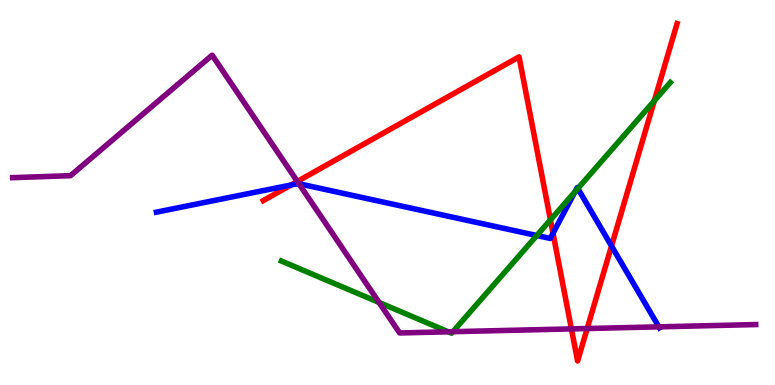[{'lines': ['blue', 'red'], 'intersections': [{'x': 3.76, 'y': 5.2}, {'x': 7.14, 'y': 3.94}, {'x': 7.89, 'y': 3.61}]}, {'lines': ['green', 'red'], 'intersections': [{'x': 7.1, 'y': 4.29}, {'x': 8.44, 'y': 7.38}]}, {'lines': ['purple', 'red'], 'intersections': [{'x': 3.84, 'y': 5.29}, {'x': 7.37, 'y': 1.46}, {'x': 7.58, 'y': 1.47}]}, {'lines': ['blue', 'green'], 'intersections': [{'x': 6.93, 'y': 3.88}, {'x': 7.42, 'y': 5.02}, {'x': 7.46, 'y': 5.1}]}, {'lines': ['blue', 'purple'], 'intersections': [{'x': 3.86, 'y': 5.23}, {'x': 8.5, 'y': 1.51}]}, {'lines': ['green', 'purple'], 'intersections': [{'x': 4.89, 'y': 2.14}, {'x': 5.78, 'y': 1.38}, {'x': 5.84, 'y': 1.38}]}]